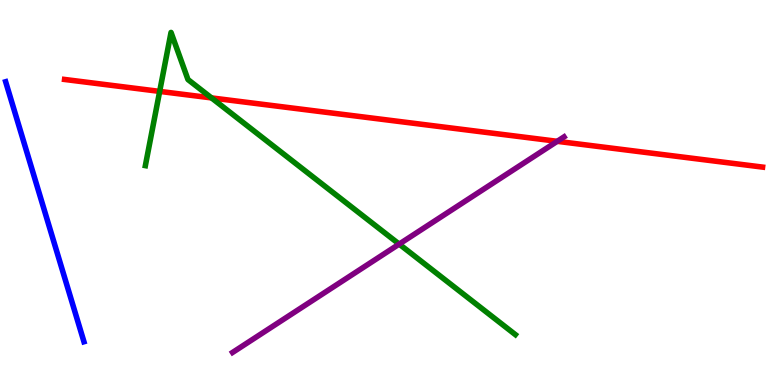[{'lines': ['blue', 'red'], 'intersections': []}, {'lines': ['green', 'red'], 'intersections': [{'x': 2.06, 'y': 7.63}, {'x': 2.73, 'y': 7.46}]}, {'lines': ['purple', 'red'], 'intersections': [{'x': 7.19, 'y': 6.33}]}, {'lines': ['blue', 'green'], 'intersections': []}, {'lines': ['blue', 'purple'], 'intersections': []}, {'lines': ['green', 'purple'], 'intersections': [{'x': 5.15, 'y': 3.66}]}]